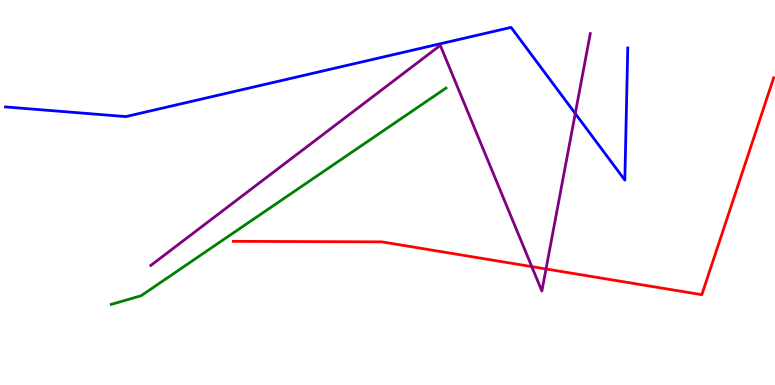[{'lines': ['blue', 'red'], 'intersections': []}, {'lines': ['green', 'red'], 'intersections': []}, {'lines': ['purple', 'red'], 'intersections': [{'x': 6.86, 'y': 3.07}, {'x': 7.05, 'y': 3.01}]}, {'lines': ['blue', 'green'], 'intersections': []}, {'lines': ['blue', 'purple'], 'intersections': [{'x': 7.42, 'y': 7.05}]}, {'lines': ['green', 'purple'], 'intersections': []}]